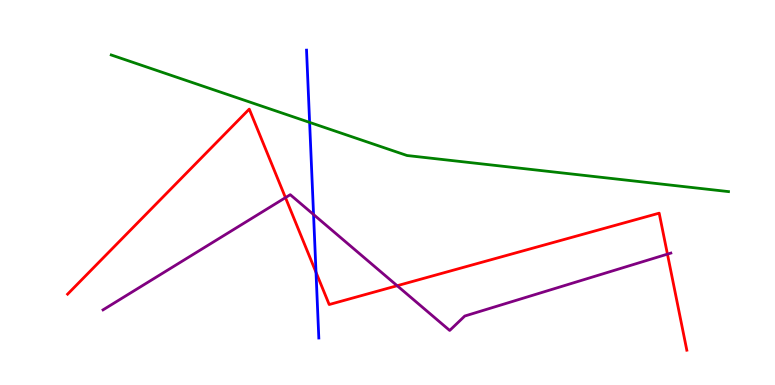[{'lines': ['blue', 'red'], 'intersections': [{'x': 4.08, 'y': 2.93}]}, {'lines': ['green', 'red'], 'intersections': []}, {'lines': ['purple', 'red'], 'intersections': [{'x': 3.68, 'y': 4.87}, {'x': 5.12, 'y': 2.58}, {'x': 8.61, 'y': 3.4}]}, {'lines': ['blue', 'green'], 'intersections': [{'x': 4.0, 'y': 6.82}]}, {'lines': ['blue', 'purple'], 'intersections': [{'x': 4.05, 'y': 4.43}]}, {'lines': ['green', 'purple'], 'intersections': []}]